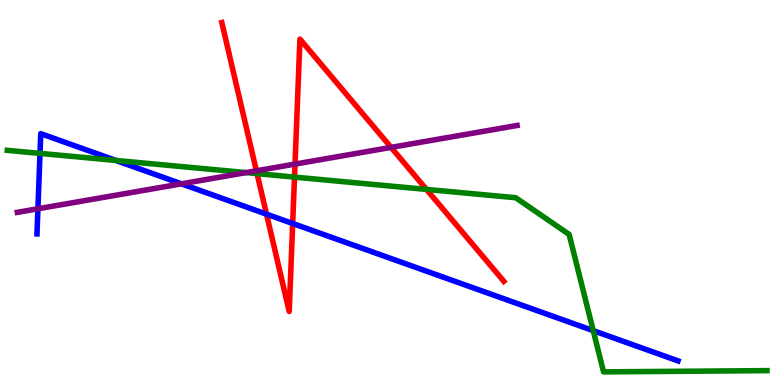[{'lines': ['blue', 'red'], 'intersections': [{'x': 3.44, 'y': 4.44}, {'x': 3.78, 'y': 4.2}]}, {'lines': ['green', 'red'], 'intersections': [{'x': 3.32, 'y': 5.49}, {'x': 3.8, 'y': 5.4}, {'x': 5.5, 'y': 5.08}]}, {'lines': ['purple', 'red'], 'intersections': [{'x': 3.31, 'y': 5.56}, {'x': 3.81, 'y': 5.74}, {'x': 5.05, 'y': 6.17}]}, {'lines': ['blue', 'green'], 'intersections': [{'x': 0.516, 'y': 6.02}, {'x': 1.5, 'y': 5.83}, {'x': 7.65, 'y': 1.41}]}, {'lines': ['blue', 'purple'], 'intersections': [{'x': 0.489, 'y': 4.58}, {'x': 2.34, 'y': 5.23}]}, {'lines': ['green', 'purple'], 'intersections': [{'x': 3.18, 'y': 5.52}]}]